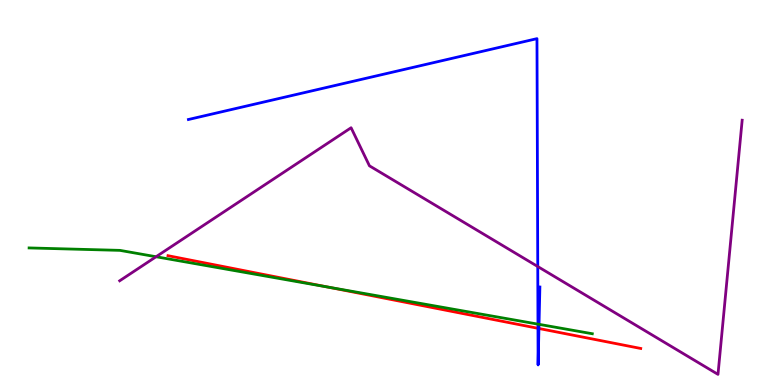[{'lines': ['blue', 'red'], 'intersections': [{'x': 6.94, 'y': 1.47}, {'x': 6.95, 'y': 1.47}]}, {'lines': ['green', 'red'], 'intersections': [{'x': 4.23, 'y': 2.54}]}, {'lines': ['purple', 'red'], 'intersections': []}, {'lines': ['blue', 'green'], 'intersections': [{'x': 6.94, 'y': 1.58}, {'x': 6.96, 'y': 1.58}]}, {'lines': ['blue', 'purple'], 'intersections': [{'x': 6.94, 'y': 3.08}]}, {'lines': ['green', 'purple'], 'intersections': [{'x': 2.01, 'y': 3.33}]}]